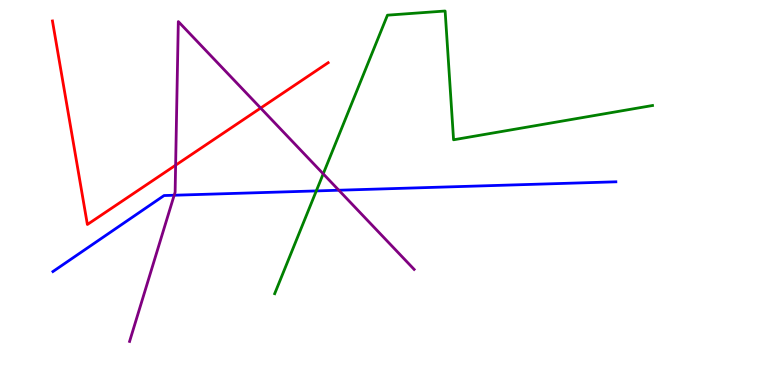[{'lines': ['blue', 'red'], 'intersections': []}, {'lines': ['green', 'red'], 'intersections': []}, {'lines': ['purple', 'red'], 'intersections': [{'x': 2.27, 'y': 5.71}, {'x': 3.36, 'y': 7.19}]}, {'lines': ['blue', 'green'], 'intersections': [{'x': 4.08, 'y': 5.04}]}, {'lines': ['blue', 'purple'], 'intersections': [{'x': 2.25, 'y': 4.93}, {'x': 4.37, 'y': 5.06}]}, {'lines': ['green', 'purple'], 'intersections': [{'x': 4.17, 'y': 5.48}]}]